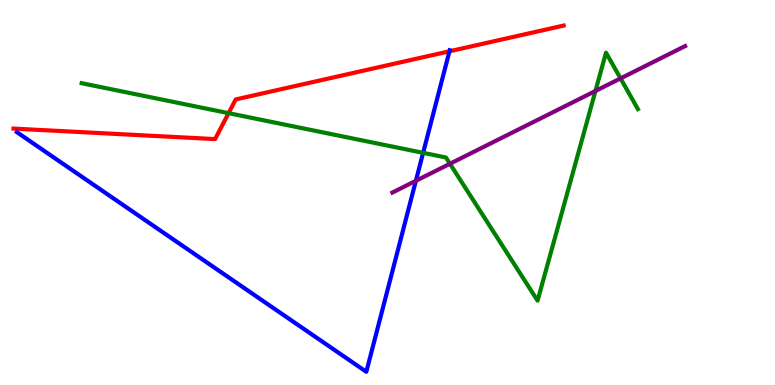[{'lines': ['blue', 'red'], 'intersections': [{'x': 5.8, 'y': 8.67}]}, {'lines': ['green', 'red'], 'intersections': [{'x': 2.95, 'y': 7.06}]}, {'lines': ['purple', 'red'], 'intersections': []}, {'lines': ['blue', 'green'], 'intersections': [{'x': 5.46, 'y': 6.03}]}, {'lines': ['blue', 'purple'], 'intersections': [{'x': 5.37, 'y': 5.3}]}, {'lines': ['green', 'purple'], 'intersections': [{'x': 5.81, 'y': 5.75}, {'x': 7.68, 'y': 7.64}, {'x': 8.01, 'y': 7.96}]}]